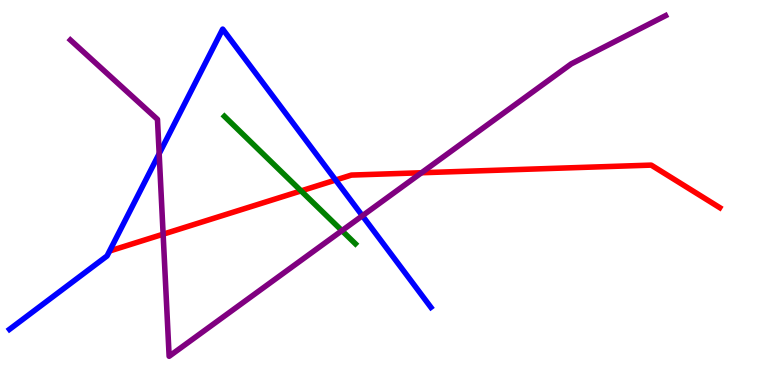[{'lines': ['blue', 'red'], 'intersections': [{'x': 4.33, 'y': 5.32}]}, {'lines': ['green', 'red'], 'intersections': [{'x': 3.88, 'y': 5.04}]}, {'lines': ['purple', 'red'], 'intersections': [{'x': 2.1, 'y': 3.92}, {'x': 5.44, 'y': 5.51}]}, {'lines': ['blue', 'green'], 'intersections': []}, {'lines': ['blue', 'purple'], 'intersections': [{'x': 2.05, 'y': 6.01}, {'x': 4.68, 'y': 4.4}]}, {'lines': ['green', 'purple'], 'intersections': [{'x': 4.41, 'y': 4.01}]}]